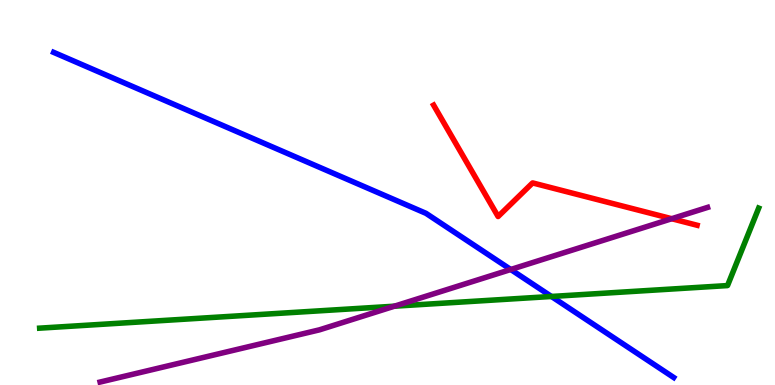[{'lines': ['blue', 'red'], 'intersections': []}, {'lines': ['green', 'red'], 'intersections': []}, {'lines': ['purple', 'red'], 'intersections': [{'x': 8.67, 'y': 4.32}]}, {'lines': ['blue', 'green'], 'intersections': [{'x': 7.12, 'y': 2.3}]}, {'lines': ['blue', 'purple'], 'intersections': [{'x': 6.59, 'y': 3.0}]}, {'lines': ['green', 'purple'], 'intersections': [{'x': 5.09, 'y': 2.05}]}]